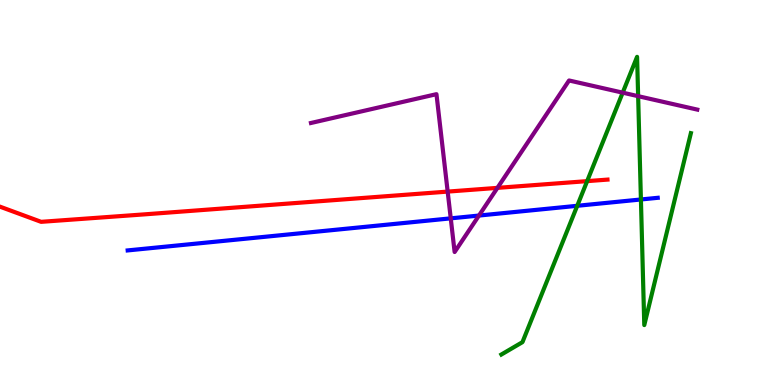[{'lines': ['blue', 'red'], 'intersections': []}, {'lines': ['green', 'red'], 'intersections': [{'x': 7.58, 'y': 5.3}]}, {'lines': ['purple', 'red'], 'intersections': [{'x': 5.78, 'y': 5.02}, {'x': 6.42, 'y': 5.12}]}, {'lines': ['blue', 'green'], 'intersections': [{'x': 7.45, 'y': 4.65}, {'x': 8.27, 'y': 4.82}]}, {'lines': ['blue', 'purple'], 'intersections': [{'x': 5.82, 'y': 4.33}, {'x': 6.18, 'y': 4.4}]}, {'lines': ['green', 'purple'], 'intersections': [{'x': 8.03, 'y': 7.59}, {'x': 8.23, 'y': 7.5}]}]